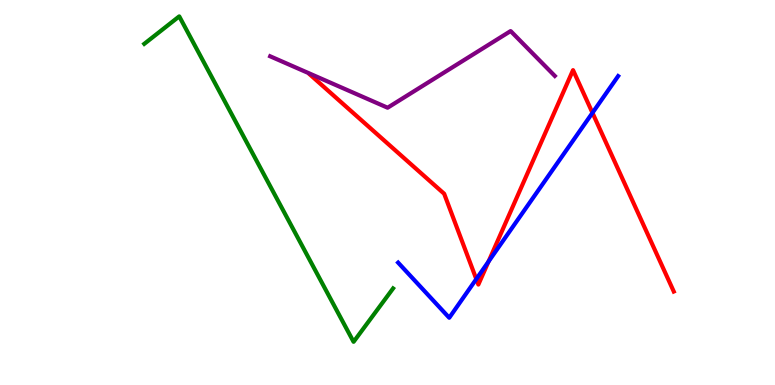[{'lines': ['blue', 'red'], 'intersections': [{'x': 6.15, 'y': 2.75}, {'x': 6.3, 'y': 3.21}, {'x': 7.64, 'y': 7.07}]}, {'lines': ['green', 'red'], 'intersections': []}, {'lines': ['purple', 'red'], 'intersections': []}, {'lines': ['blue', 'green'], 'intersections': []}, {'lines': ['blue', 'purple'], 'intersections': []}, {'lines': ['green', 'purple'], 'intersections': []}]